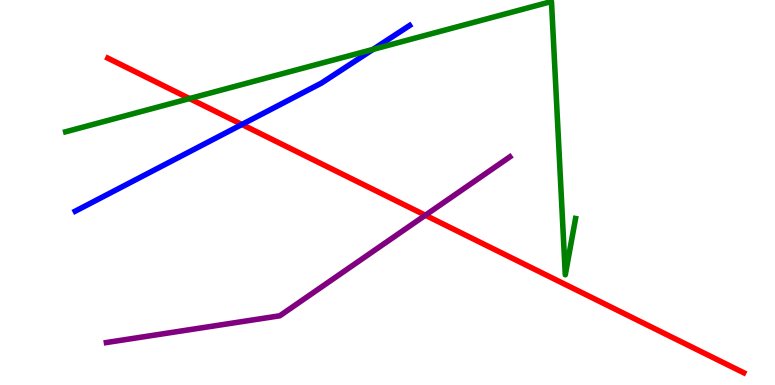[{'lines': ['blue', 'red'], 'intersections': [{'x': 3.12, 'y': 6.77}]}, {'lines': ['green', 'red'], 'intersections': [{'x': 2.45, 'y': 7.44}]}, {'lines': ['purple', 'red'], 'intersections': [{'x': 5.49, 'y': 4.41}]}, {'lines': ['blue', 'green'], 'intersections': [{'x': 4.81, 'y': 8.72}]}, {'lines': ['blue', 'purple'], 'intersections': []}, {'lines': ['green', 'purple'], 'intersections': []}]